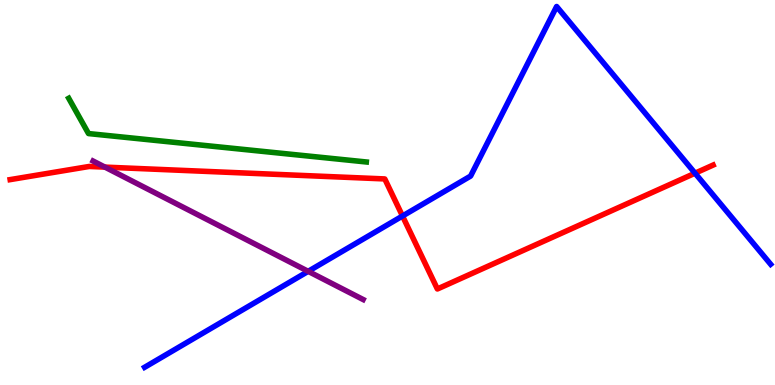[{'lines': ['blue', 'red'], 'intersections': [{'x': 5.19, 'y': 4.39}, {'x': 8.97, 'y': 5.5}]}, {'lines': ['green', 'red'], 'intersections': []}, {'lines': ['purple', 'red'], 'intersections': [{'x': 1.35, 'y': 5.66}]}, {'lines': ['blue', 'green'], 'intersections': []}, {'lines': ['blue', 'purple'], 'intersections': [{'x': 3.98, 'y': 2.95}]}, {'lines': ['green', 'purple'], 'intersections': []}]